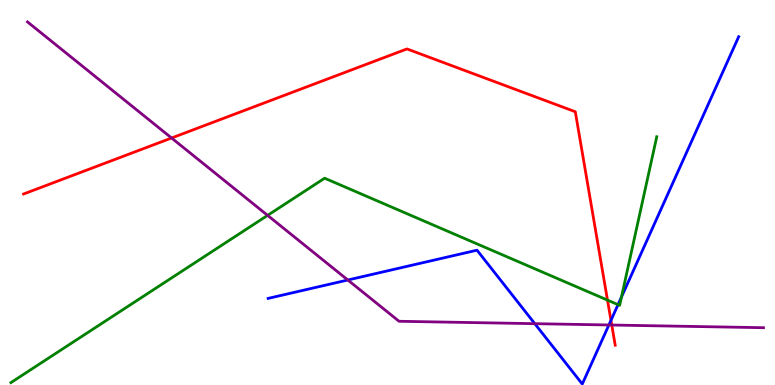[{'lines': ['blue', 'red'], 'intersections': [{'x': 7.88, 'y': 1.68}]}, {'lines': ['green', 'red'], 'intersections': [{'x': 7.84, 'y': 2.2}]}, {'lines': ['purple', 'red'], 'intersections': [{'x': 2.21, 'y': 6.42}, {'x': 7.89, 'y': 1.56}]}, {'lines': ['blue', 'green'], 'intersections': [{'x': 7.97, 'y': 2.09}, {'x': 8.02, 'y': 2.29}]}, {'lines': ['blue', 'purple'], 'intersections': [{'x': 4.49, 'y': 2.73}, {'x': 6.9, 'y': 1.59}, {'x': 7.86, 'y': 1.56}]}, {'lines': ['green', 'purple'], 'intersections': [{'x': 3.45, 'y': 4.41}]}]